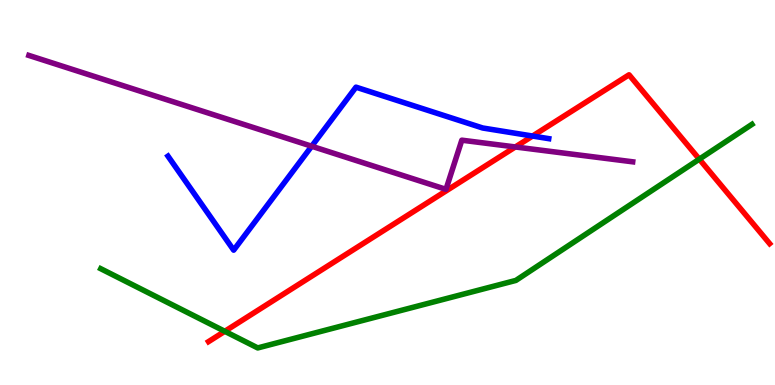[{'lines': ['blue', 'red'], 'intersections': [{'x': 6.87, 'y': 6.47}]}, {'lines': ['green', 'red'], 'intersections': [{'x': 2.9, 'y': 1.39}, {'x': 9.02, 'y': 5.87}]}, {'lines': ['purple', 'red'], 'intersections': [{'x': 6.65, 'y': 6.18}]}, {'lines': ['blue', 'green'], 'intersections': []}, {'lines': ['blue', 'purple'], 'intersections': [{'x': 4.02, 'y': 6.2}]}, {'lines': ['green', 'purple'], 'intersections': []}]